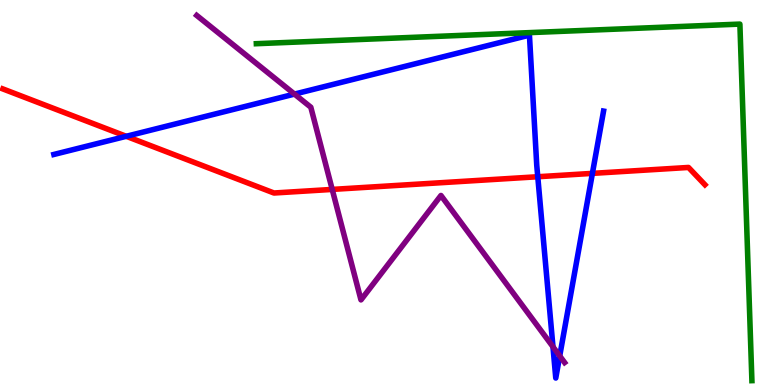[{'lines': ['blue', 'red'], 'intersections': [{'x': 1.63, 'y': 6.46}, {'x': 6.94, 'y': 5.41}, {'x': 7.64, 'y': 5.5}]}, {'lines': ['green', 'red'], 'intersections': []}, {'lines': ['purple', 'red'], 'intersections': [{'x': 4.29, 'y': 5.08}]}, {'lines': ['blue', 'green'], 'intersections': []}, {'lines': ['blue', 'purple'], 'intersections': [{'x': 3.8, 'y': 7.56}, {'x': 7.14, 'y': 0.992}, {'x': 7.22, 'y': 0.755}]}, {'lines': ['green', 'purple'], 'intersections': []}]